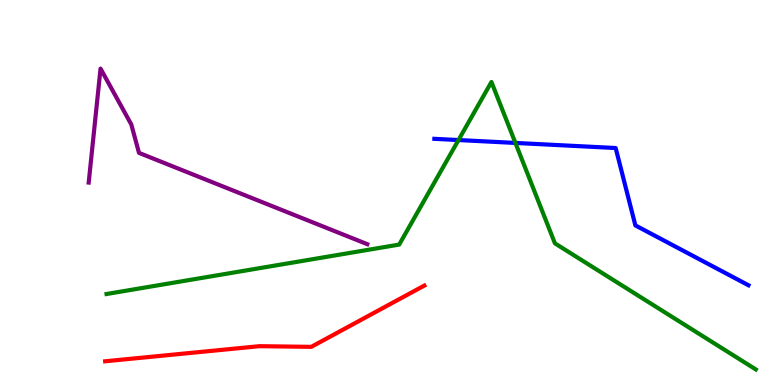[{'lines': ['blue', 'red'], 'intersections': []}, {'lines': ['green', 'red'], 'intersections': []}, {'lines': ['purple', 'red'], 'intersections': []}, {'lines': ['blue', 'green'], 'intersections': [{'x': 5.92, 'y': 6.36}, {'x': 6.65, 'y': 6.29}]}, {'lines': ['blue', 'purple'], 'intersections': []}, {'lines': ['green', 'purple'], 'intersections': []}]